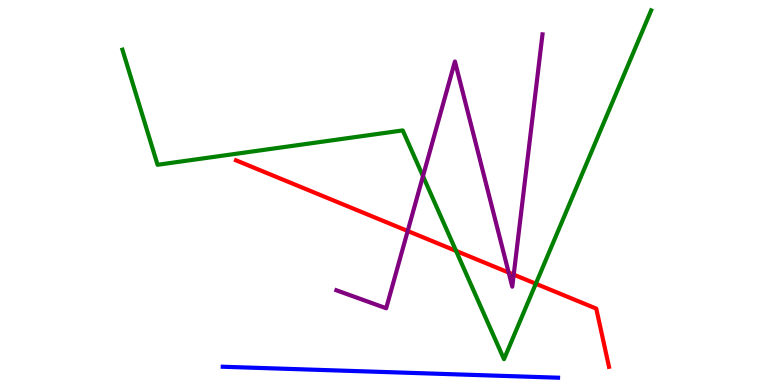[{'lines': ['blue', 'red'], 'intersections': []}, {'lines': ['green', 'red'], 'intersections': [{'x': 5.88, 'y': 3.48}, {'x': 6.91, 'y': 2.63}]}, {'lines': ['purple', 'red'], 'intersections': [{'x': 5.26, 'y': 4.0}, {'x': 6.56, 'y': 2.92}, {'x': 6.63, 'y': 2.87}]}, {'lines': ['blue', 'green'], 'intersections': []}, {'lines': ['blue', 'purple'], 'intersections': []}, {'lines': ['green', 'purple'], 'intersections': [{'x': 5.46, 'y': 5.42}]}]